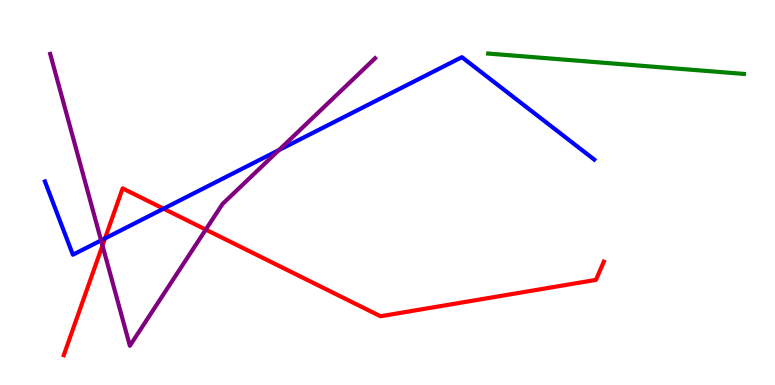[{'lines': ['blue', 'red'], 'intersections': [{'x': 1.35, 'y': 3.81}, {'x': 2.11, 'y': 4.58}]}, {'lines': ['green', 'red'], 'intersections': []}, {'lines': ['purple', 'red'], 'intersections': [{'x': 1.32, 'y': 3.62}, {'x': 2.66, 'y': 4.04}]}, {'lines': ['blue', 'green'], 'intersections': []}, {'lines': ['blue', 'purple'], 'intersections': [{'x': 1.3, 'y': 3.76}, {'x': 3.6, 'y': 6.1}]}, {'lines': ['green', 'purple'], 'intersections': []}]